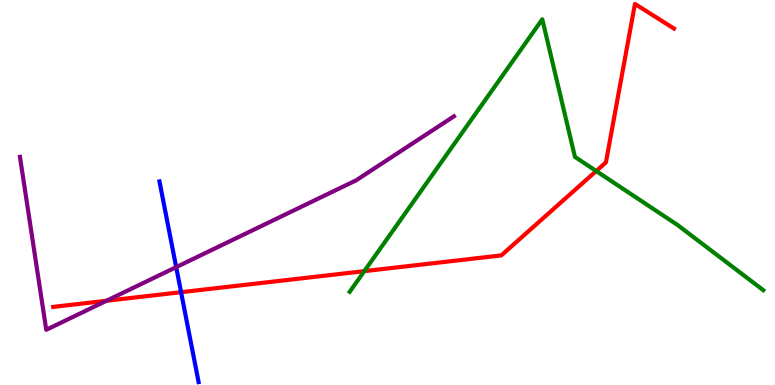[{'lines': ['blue', 'red'], 'intersections': [{'x': 2.34, 'y': 2.41}]}, {'lines': ['green', 'red'], 'intersections': [{'x': 4.7, 'y': 2.96}, {'x': 7.69, 'y': 5.56}]}, {'lines': ['purple', 'red'], 'intersections': [{'x': 1.37, 'y': 2.19}]}, {'lines': ['blue', 'green'], 'intersections': []}, {'lines': ['blue', 'purple'], 'intersections': [{'x': 2.27, 'y': 3.06}]}, {'lines': ['green', 'purple'], 'intersections': []}]